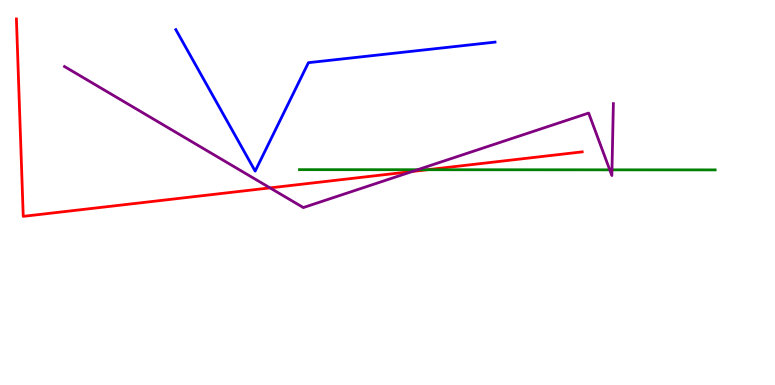[{'lines': ['blue', 'red'], 'intersections': []}, {'lines': ['green', 'red'], 'intersections': [{'x': 5.51, 'y': 5.59}]}, {'lines': ['purple', 'red'], 'intersections': [{'x': 3.48, 'y': 5.12}, {'x': 5.32, 'y': 5.55}]}, {'lines': ['blue', 'green'], 'intersections': []}, {'lines': ['blue', 'purple'], 'intersections': []}, {'lines': ['green', 'purple'], 'intersections': [{'x': 5.39, 'y': 5.59}, {'x': 7.87, 'y': 5.59}, {'x': 7.9, 'y': 5.59}]}]